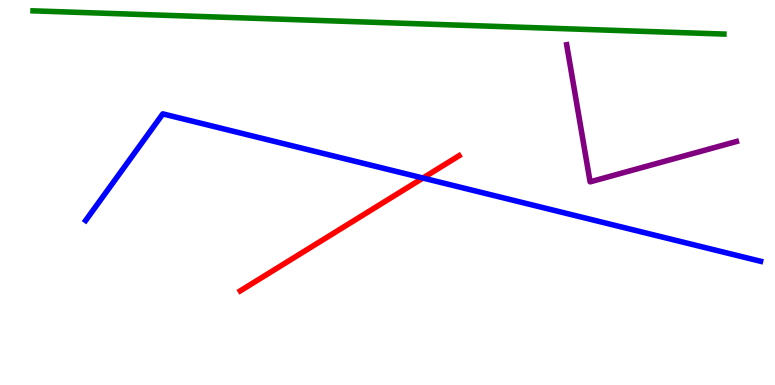[{'lines': ['blue', 'red'], 'intersections': [{'x': 5.46, 'y': 5.38}]}, {'lines': ['green', 'red'], 'intersections': []}, {'lines': ['purple', 'red'], 'intersections': []}, {'lines': ['blue', 'green'], 'intersections': []}, {'lines': ['blue', 'purple'], 'intersections': []}, {'lines': ['green', 'purple'], 'intersections': []}]